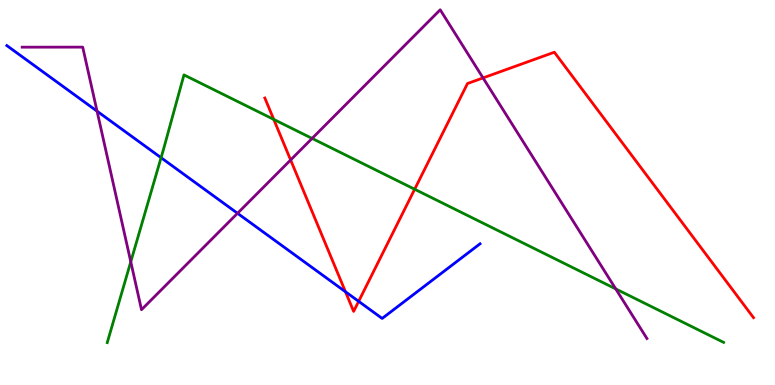[{'lines': ['blue', 'red'], 'intersections': [{'x': 4.46, 'y': 2.42}, {'x': 4.63, 'y': 2.17}]}, {'lines': ['green', 'red'], 'intersections': [{'x': 3.53, 'y': 6.9}, {'x': 5.35, 'y': 5.08}]}, {'lines': ['purple', 'red'], 'intersections': [{'x': 3.75, 'y': 5.84}, {'x': 6.23, 'y': 7.98}]}, {'lines': ['blue', 'green'], 'intersections': [{'x': 2.08, 'y': 5.9}]}, {'lines': ['blue', 'purple'], 'intersections': [{'x': 1.25, 'y': 7.11}, {'x': 3.06, 'y': 4.46}]}, {'lines': ['green', 'purple'], 'intersections': [{'x': 1.69, 'y': 3.2}, {'x': 4.03, 'y': 6.4}, {'x': 7.95, 'y': 2.5}]}]